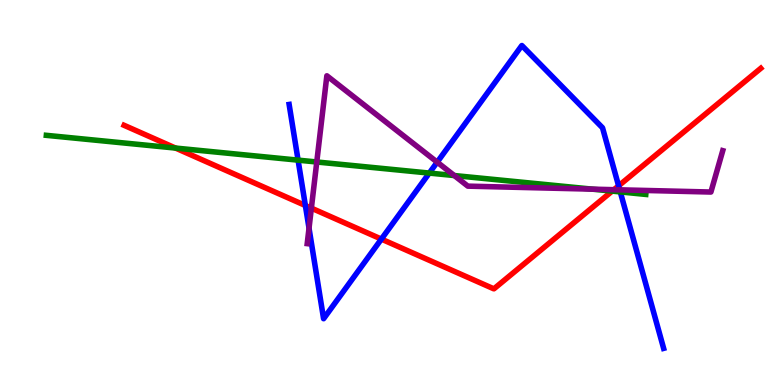[{'lines': ['blue', 'red'], 'intersections': [{'x': 3.94, 'y': 4.66}, {'x': 4.92, 'y': 3.79}, {'x': 7.98, 'y': 5.17}]}, {'lines': ['green', 'red'], 'intersections': [{'x': 2.27, 'y': 6.15}, {'x': 7.9, 'y': 5.04}]}, {'lines': ['purple', 'red'], 'intersections': [{'x': 4.02, 'y': 4.59}, {'x': 7.92, 'y': 5.07}]}, {'lines': ['blue', 'green'], 'intersections': [{'x': 3.85, 'y': 5.84}, {'x': 5.54, 'y': 5.5}, {'x': 8.0, 'y': 5.02}]}, {'lines': ['blue', 'purple'], 'intersections': [{'x': 3.99, 'y': 4.07}, {'x': 5.64, 'y': 5.79}, {'x': 8.0, 'y': 5.07}]}, {'lines': ['green', 'purple'], 'intersections': [{'x': 4.09, 'y': 5.79}, {'x': 5.86, 'y': 5.44}, {'x': 7.65, 'y': 5.09}]}]